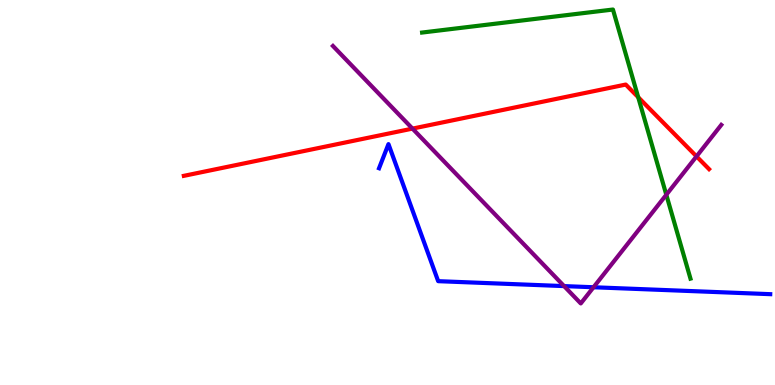[{'lines': ['blue', 'red'], 'intersections': []}, {'lines': ['green', 'red'], 'intersections': [{'x': 8.23, 'y': 7.48}]}, {'lines': ['purple', 'red'], 'intersections': [{'x': 5.32, 'y': 6.66}, {'x': 8.99, 'y': 5.94}]}, {'lines': ['blue', 'green'], 'intersections': []}, {'lines': ['blue', 'purple'], 'intersections': [{'x': 7.28, 'y': 2.57}, {'x': 7.66, 'y': 2.54}]}, {'lines': ['green', 'purple'], 'intersections': [{'x': 8.6, 'y': 4.94}]}]